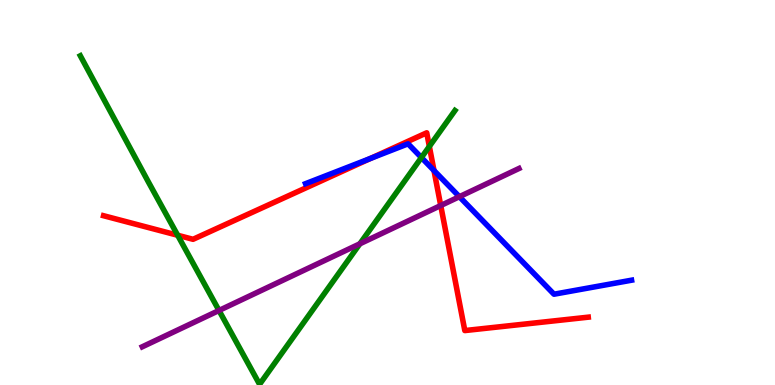[{'lines': ['blue', 'red'], 'intersections': [{'x': 4.78, 'y': 5.89}, {'x': 5.6, 'y': 5.57}]}, {'lines': ['green', 'red'], 'intersections': [{'x': 2.29, 'y': 3.89}, {'x': 5.54, 'y': 6.2}]}, {'lines': ['purple', 'red'], 'intersections': [{'x': 5.69, 'y': 4.66}]}, {'lines': ['blue', 'green'], 'intersections': [{'x': 5.44, 'y': 5.91}]}, {'lines': ['blue', 'purple'], 'intersections': [{'x': 5.93, 'y': 4.89}]}, {'lines': ['green', 'purple'], 'intersections': [{'x': 2.83, 'y': 1.94}, {'x': 4.64, 'y': 3.67}]}]